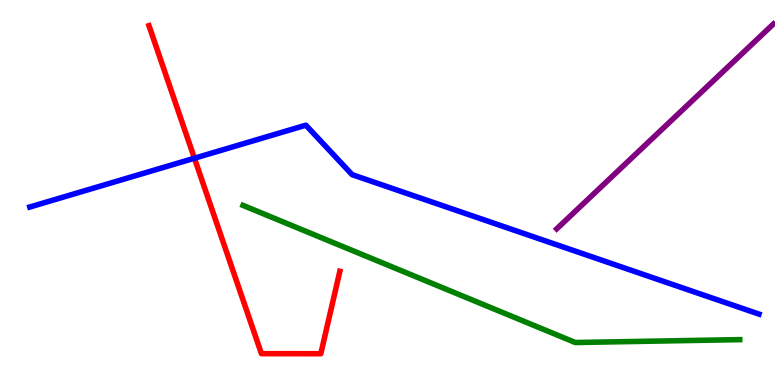[{'lines': ['blue', 'red'], 'intersections': [{'x': 2.51, 'y': 5.89}]}, {'lines': ['green', 'red'], 'intersections': []}, {'lines': ['purple', 'red'], 'intersections': []}, {'lines': ['blue', 'green'], 'intersections': []}, {'lines': ['blue', 'purple'], 'intersections': []}, {'lines': ['green', 'purple'], 'intersections': []}]